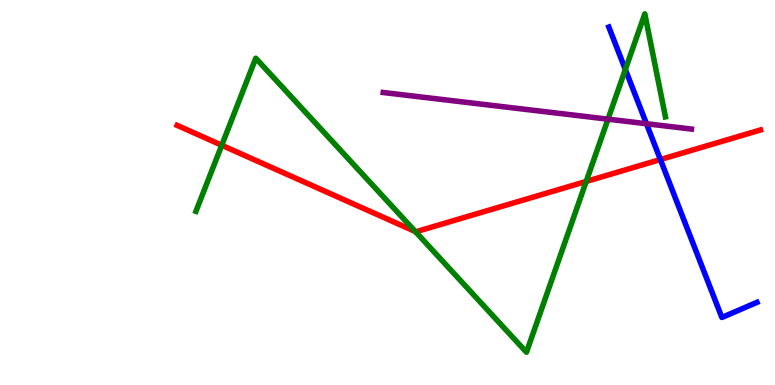[{'lines': ['blue', 'red'], 'intersections': [{'x': 8.52, 'y': 5.86}]}, {'lines': ['green', 'red'], 'intersections': [{'x': 2.86, 'y': 6.23}, {'x': 5.36, 'y': 3.99}, {'x': 7.56, 'y': 5.29}]}, {'lines': ['purple', 'red'], 'intersections': []}, {'lines': ['blue', 'green'], 'intersections': [{'x': 8.07, 'y': 8.19}]}, {'lines': ['blue', 'purple'], 'intersections': [{'x': 8.34, 'y': 6.79}]}, {'lines': ['green', 'purple'], 'intersections': [{'x': 7.84, 'y': 6.9}]}]